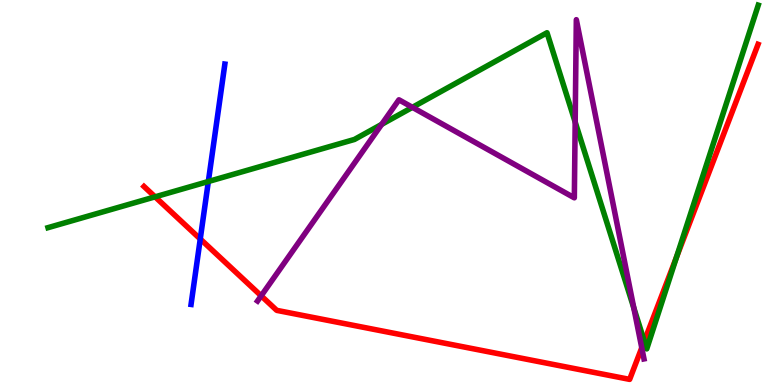[{'lines': ['blue', 'red'], 'intersections': [{'x': 2.58, 'y': 3.79}]}, {'lines': ['green', 'red'], 'intersections': [{'x': 2.0, 'y': 4.89}, {'x': 8.31, 'y': 1.14}, {'x': 8.73, 'y': 3.32}]}, {'lines': ['purple', 'red'], 'intersections': [{'x': 3.37, 'y': 2.32}, {'x': 8.28, 'y': 0.967}]}, {'lines': ['blue', 'green'], 'intersections': [{'x': 2.69, 'y': 5.29}]}, {'lines': ['blue', 'purple'], 'intersections': []}, {'lines': ['green', 'purple'], 'intersections': [{'x': 4.92, 'y': 6.77}, {'x': 5.32, 'y': 7.21}, {'x': 7.42, 'y': 6.83}, {'x': 8.18, 'y': 2.0}]}]